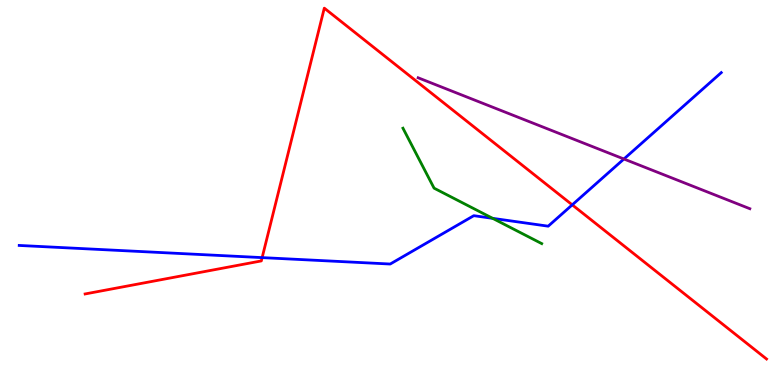[{'lines': ['blue', 'red'], 'intersections': [{'x': 3.38, 'y': 3.31}, {'x': 7.38, 'y': 4.68}]}, {'lines': ['green', 'red'], 'intersections': []}, {'lines': ['purple', 'red'], 'intersections': []}, {'lines': ['blue', 'green'], 'intersections': [{'x': 6.36, 'y': 4.33}]}, {'lines': ['blue', 'purple'], 'intersections': [{'x': 8.05, 'y': 5.87}]}, {'lines': ['green', 'purple'], 'intersections': []}]